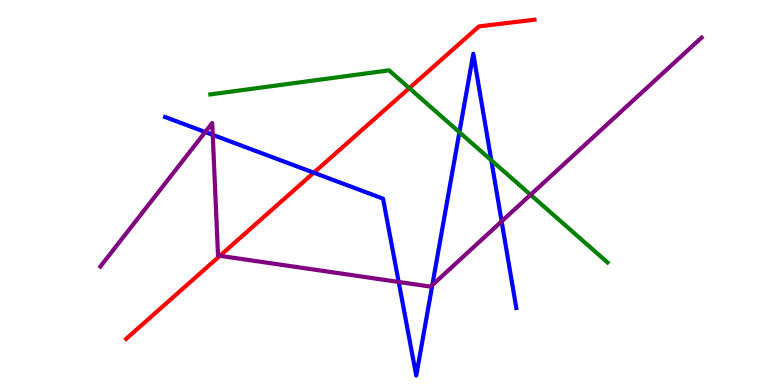[{'lines': ['blue', 'red'], 'intersections': [{'x': 4.05, 'y': 5.51}]}, {'lines': ['green', 'red'], 'intersections': [{'x': 5.28, 'y': 7.71}]}, {'lines': ['purple', 'red'], 'intersections': [{'x': 2.84, 'y': 3.36}]}, {'lines': ['blue', 'green'], 'intersections': [{'x': 5.93, 'y': 6.57}, {'x': 6.34, 'y': 5.84}]}, {'lines': ['blue', 'purple'], 'intersections': [{'x': 2.65, 'y': 6.57}, {'x': 2.74, 'y': 6.5}, {'x': 5.14, 'y': 2.68}, {'x': 5.58, 'y': 2.59}, {'x': 6.47, 'y': 4.25}]}, {'lines': ['green', 'purple'], 'intersections': [{'x': 6.85, 'y': 4.94}]}]